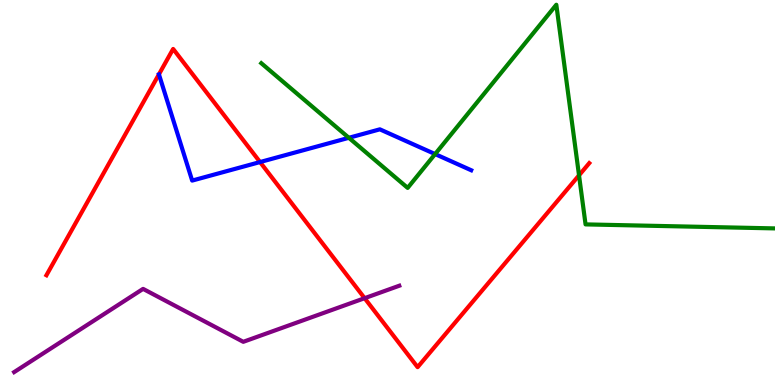[{'lines': ['blue', 'red'], 'intersections': [{'x': 3.36, 'y': 5.79}]}, {'lines': ['green', 'red'], 'intersections': [{'x': 7.47, 'y': 5.45}]}, {'lines': ['purple', 'red'], 'intersections': [{'x': 4.7, 'y': 2.25}]}, {'lines': ['blue', 'green'], 'intersections': [{'x': 4.5, 'y': 6.42}, {'x': 5.61, 'y': 6.0}]}, {'lines': ['blue', 'purple'], 'intersections': []}, {'lines': ['green', 'purple'], 'intersections': []}]